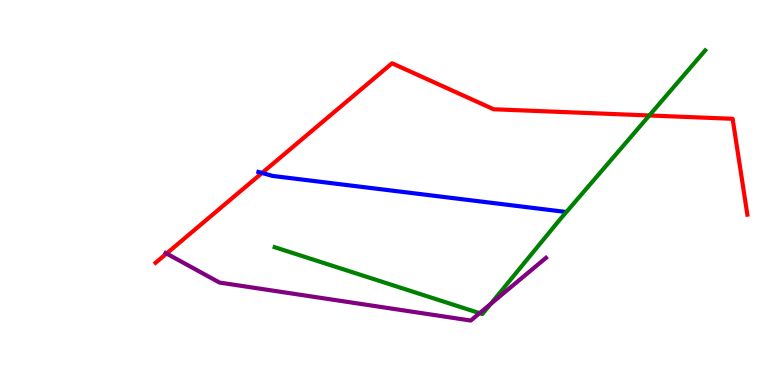[{'lines': ['blue', 'red'], 'intersections': [{'x': 3.38, 'y': 5.51}]}, {'lines': ['green', 'red'], 'intersections': [{'x': 8.38, 'y': 7.0}]}, {'lines': ['purple', 'red'], 'intersections': [{'x': 2.15, 'y': 3.41}]}, {'lines': ['blue', 'green'], 'intersections': []}, {'lines': ['blue', 'purple'], 'intersections': []}, {'lines': ['green', 'purple'], 'intersections': [{'x': 6.19, 'y': 1.87}, {'x': 6.33, 'y': 2.1}]}]